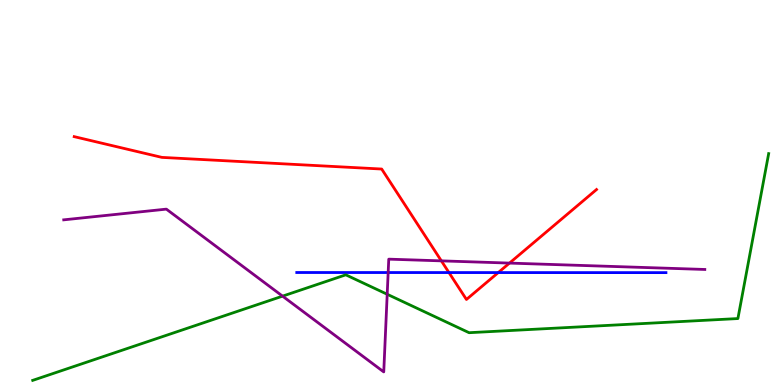[{'lines': ['blue', 'red'], 'intersections': [{'x': 5.79, 'y': 2.92}, {'x': 6.43, 'y': 2.92}]}, {'lines': ['green', 'red'], 'intersections': []}, {'lines': ['purple', 'red'], 'intersections': [{'x': 5.69, 'y': 3.22}, {'x': 6.57, 'y': 3.17}]}, {'lines': ['blue', 'green'], 'intersections': []}, {'lines': ['blue', 'purple'], 'intersections': [{'x': 5.01, 'y': 2.92}]}, {'lines': ['green', 'purple'], 'intersections': [{'x': 3.65, 'y': 2.31}, {'x': 5.0, 'y': 2.36}]}]